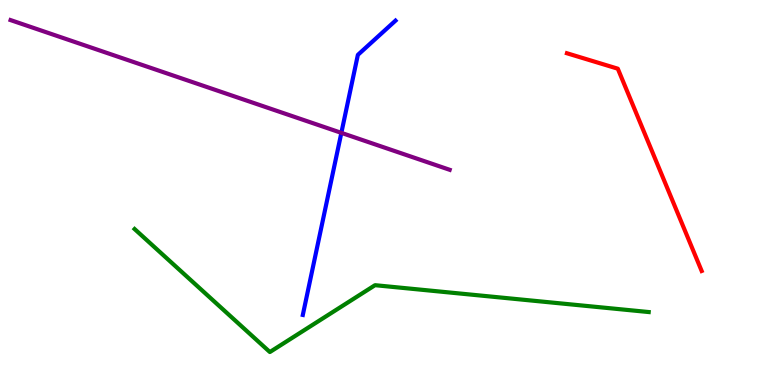[{'lines': ['blue', 'red'], 'intersections': []}, {'lines': ['green', 'red'], 'intersections': []}, {'lines': ['purple', 'red'], 'intersections': []}, {'lines': ['blue', 'green'], 'intersections': []}, {'lines': ['blue', 'purple'], 'intersections': [{'x': 4.4, 'y': 6.55}]}, {'lines': ['green', 'purple'], 'intersections': []}]